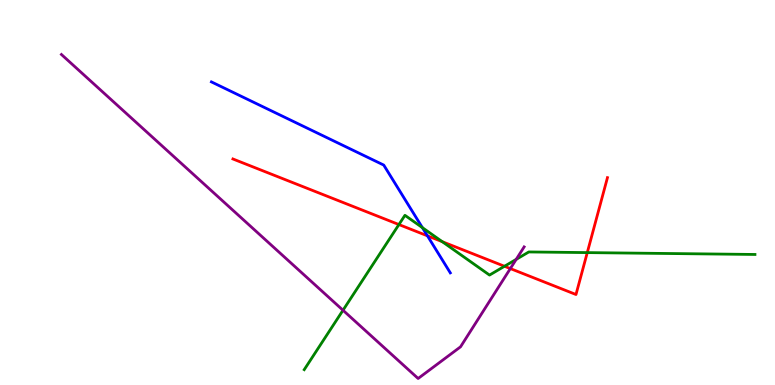[{'lines': ['blue', 'red'], 'intersections': [{'x': 5.52, 'y': 3.87}]}, {'lines': ['green', 'red'], 'intersections': [{'x': 5.15, 'y': 4.17}, {'x': 5.71, 'y': 3.72}, {'x': 6.51, 'y': 3.08}, {'x': 7.58, 'y': 3.44}]}, {'lines': ['purple', 'red'], 'intersections': [{'x': 6.58, 'y': 3.02}]}, {'lines': ['blue', 'green'], 'intersections': [{'x': 5.45, 'y': 4.09}]}, {'lines': ['blue', 'purple'], 'intersections': []}, {'lines': ['green', 'purple'], 'intersections': [{'x': 4.43, 'y': 1.94}, {'x': 6.66, 'y': 3.26}]}]